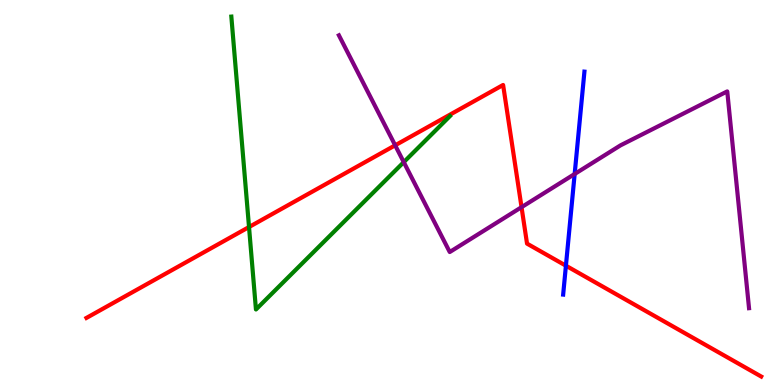[{'lines': ['blue', 'red'], 'intersections': [{'x': 7.3, 'y': 3.1}]}, {'lines': ['green', 'red'], 'intersections': [{'x': 3.21, 'y': 4.1}]}, {'lines': ['purple', 'red'], 'intersections': [{'x': 5.1, 'y': 6.23}, {'x': 6.73, 'y': 4.62}]}, {'lines': ['blue', 'green'], 'intersections': []}, {'lines': ['blue', 'purple'], 'intersections': [{'x': 7.42, 'y': 5.48}]}, {'lines': ['green', 'purple'], 'intersections': [{'x': 5.21, 'y': 5.79}]}]